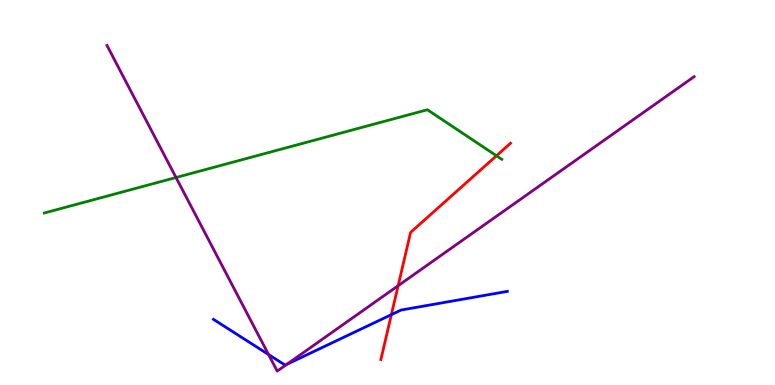[{'lines': ['blue', 'red'], 'intersections': [{'x': 5.05, 'y': 1.83}]}, {'lines': ['green', 'red'], 'intersections': [{'x': 6.41, 'y': 5.95}]}, {'lines': ['purple', 'red'], 'intersections': [{'x': 5.14, 'y': 2.58}]}, {'lines': ['blue', 'green'], 'intersections': []}, {'lines': ['blue', 'purple'], 'intersections': [{'x': 3.47, 'y': 0.791}, {'x': 3.7, 'y': 0.537}]}, {'lines': ['green', 'purple'], 'intersections': [{'x': 2.27, 'y': 5.39}]}]